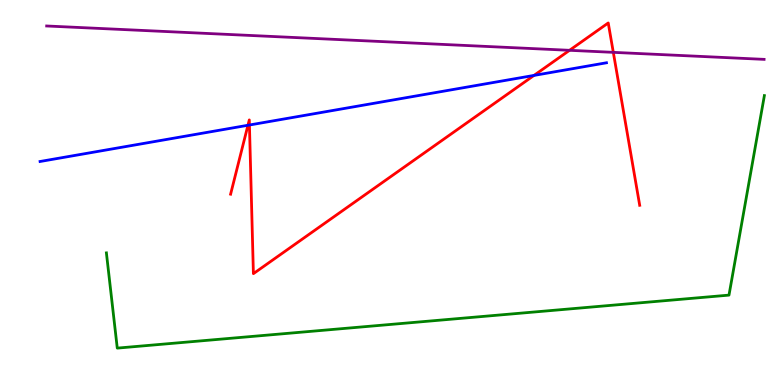[{'lines': ['blue', 'red'], 'intersections': [{'x': 3.2, 'y': 6.75}, {'x': 3.22, 'y': 6.75}, {'x': 6.89, 'y': 8.04}]}, {'lines': ['green', 'red'], 'intersections': []}, {'lines': ['purple', 'red'], 'intersections': [{'x': 7.35, 'y': 8.69}, {'x': 7.91, 'y': 8.64}]}, {'lines': ['blue', 'green'], 'intersections': []}, {'lines': ['blue', 'purple'], 'intersections': []}, {'lines': ['green', 'purple'], 'intersections': []}]